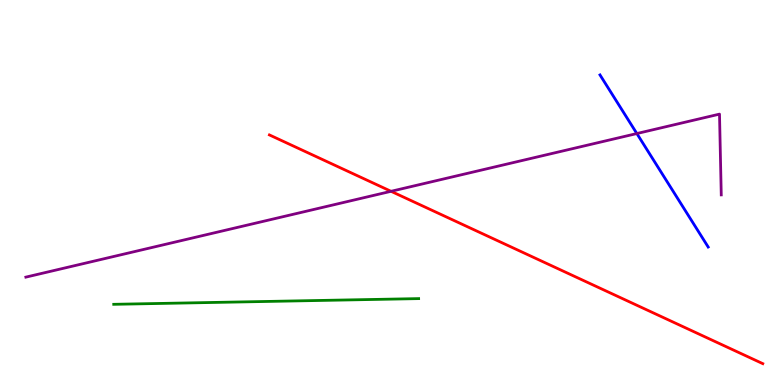[{'lines': ['blue', 'red'], 'intersections': []}, {'lines': ['green', 'red'], 'intersections': []}, {'lines': ['purple', 'red'], 'intersections': [{'x': 5.05, 'y': 5.03}]}, {'lines': ['blue', 'green'], 'intersections': []}, {'lines': ['blue', 'purple'], 'intersections': [{'x': 8.22, 'y': 6.53}]}, {'lines': ['green', 'purple'], 'intersections': []}]